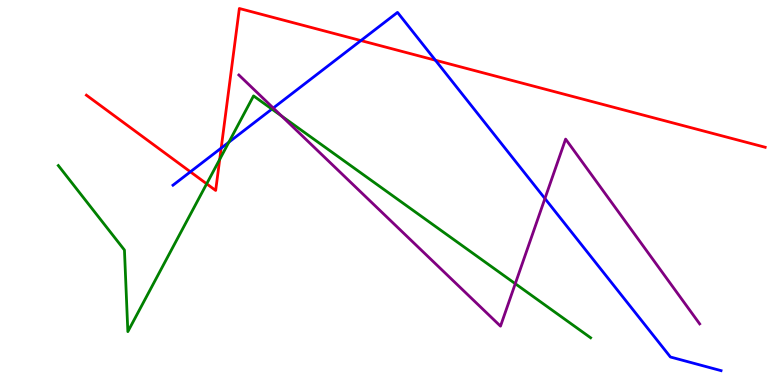[{'lines': ['blue', 'red'], 'intersections': [{'x': 2.46, 'y': 5.54}, {'x': 2.85, 'y': 6.15}, {'x': 4.66, 'y': 8.95}, {'x': 5.62, 'y': 8.44}]}, {'lines': ['green', 'red'], 'intersections': [{'x': 2.67, 'y': 5.23}, {'x': 2.84, 'y': 5.86}]}, {'lines': ['purple', 'red'], 'intersections': []}, {'lines': ['blue', 'green'], 'intersections': [{'x': 2.95, 'y': 6.31}, {'x': 3.51, 'y': 7.17}]}, {'lines': ['blue', 'purple'], 'intersections': [{'x': 3.53, 'y': 7.19}, {'x': 7.03, 'y': 4.84}]}, {'lines': ['green', 'purple'], 'intersections': [{'x': 3.63, 'y': 6.98}, {'x': 6.65, 'y': 2.63}]}]